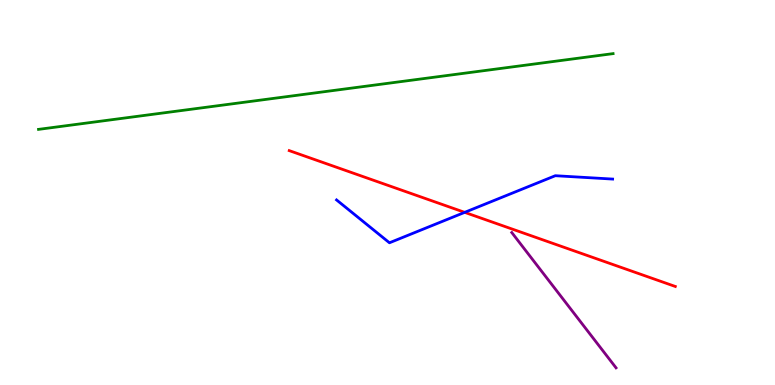[{'lines': ['blue', 'red'], 'intersections': [{'x': 6.0, 'y': 4.48}]}, {'lines': ['green', 'red'], 'intersections': []}, {'lines': ['purple', 'red'], 'intersections': []}, {'lines': ['blue', 'green'], 'intersections': []}, {'lines': ['blue', 'purple'], 'intersections': []}, {'lines': ['green', 'purple'], 'intersections': []}]